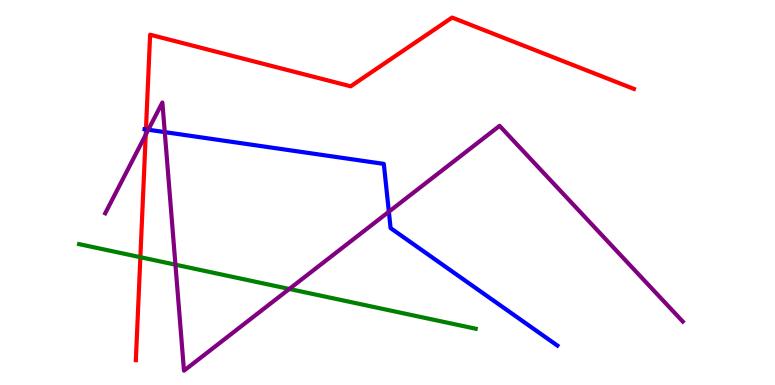[{'lines': ['blue', 'red'], 'intersections': [{'x': 1.88, 'y': 6.64}]}, {'lines': ['green', 'red'], 'intersections': [{'x': 1.81, 'y': 3.32}]}, {'lines': ['purple', 'red'], 'intersections': [{'x': 1.88, 'y': 6.5}]}, {'lines': ['blue', 'green'], 'intersections': []}, {'lines': ['blue', 'purple'], 'intersections': [{'x': 1.91, 'y': 6.63}, {'x': 2.13, 'y': 6.57}, {'x': 5.02, 'y': 4.5}]}, {'lines': ['green', 'purple'], 'intersections': [{'x': 2.26, 'y': 3.13}, {'x': 3.73, 'y': 2.49}]}]